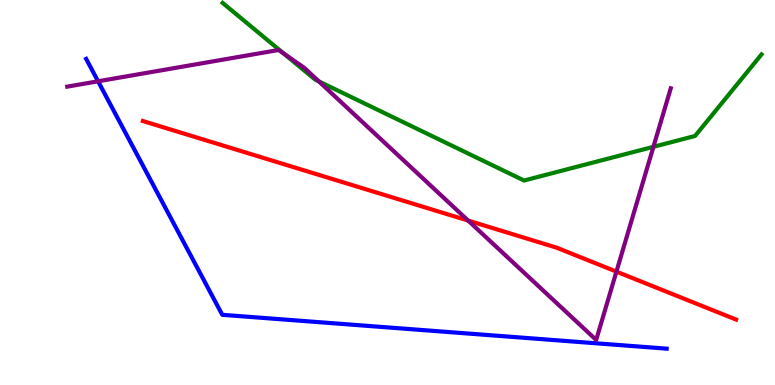[{'lines': ['blue', 'red'], 'intersections': []}, {'lines': ['green', 'red'], 'intersections': []}, {'lines': ['purple', 'red'], 'intersections': [{'x': 6.04, 'y': 4.27}, {'x': 7.95, 'y': 2.94}]}, {'lines': ['blue', 'green'], 'intersections': []}, {'lines': ['blue', 'purple'], 'intersections': [{'x': 1.27, 'y': 7.89}]}, {'lines': ['green', 'purple'], 'intersections': [{'x': 3.66, 'y': 8.61}, {'x': 4.11, 'y': 7.89}, {'x': 8.43, 'y': 6.19}]}]